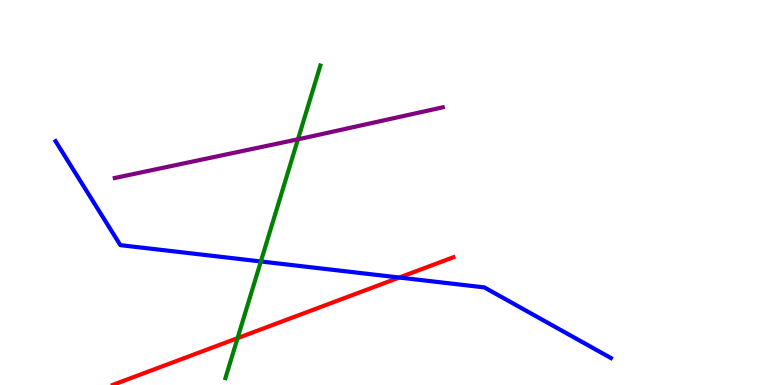[{'lines': ['blue', 'red'], 'intersections': [{'x': 5.15, 'y': 2.79}]}, {'lines': ['green', 'red'], 'intersections': [{'x': 3.07, 'y': 1.22}]}, {'lines': ['purple', 'red'], 'intersections': []}, {'lines': ['blue', 'green'], 'intersections': [{'x': 3.37, 'y': 3.21}]}, {'lines': ['blue', 'purple'], 'intersections': []}, {'lines': ['green', 'purple'], 'intersections': [{'x': 3.84, 'y': 6.38}]}]